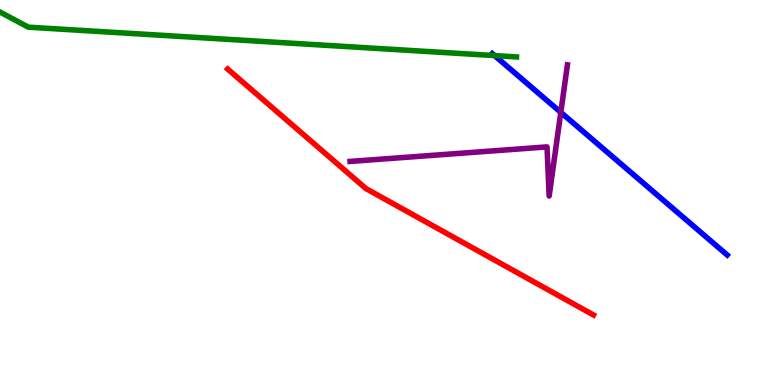[{'lines': ['blue', 'red'], 'intersections': []}, {'lines': ['green', 'red'], 'intersections': []}, {'lines': ['purple', 'red'], 'intersections': []}, {'lines': ['blue', 'green'], 'intersections': [{'x': 6.38, 'y': 8.56}]}, {'lines': ['blue', 'purple'], 'intersections': [{'x': 7.24, 'y': 7.08}]}, {'lines': ['green', 'purple'], 'intersections': []}]